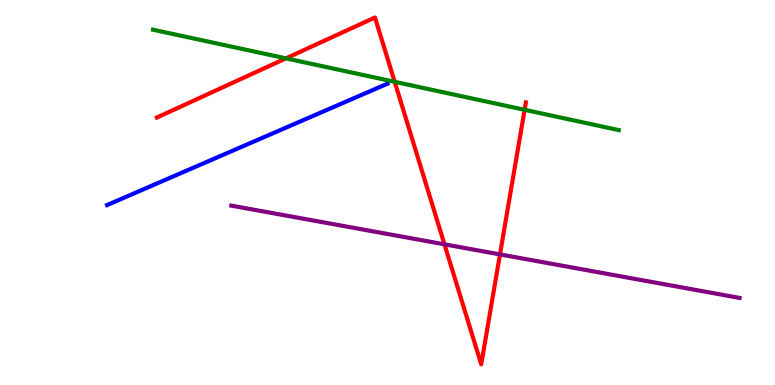[{'lines': ['blue', 'red'], 'intersections': []}, {'lines': ['green', 'red'], 'intersections': [{'x': 3.69, 'y': 8.48}, {'x': 5.09, 'y': 7.88}, {'x': 6.77, 'y': 7.15}]}, {'lines': ['purple', 'red'], 'intersections': [{'x': 5.73, 'y': 3.65}, {'x': 6.45, 'y': 3.39}]}, {'lines': ['blue', 'green'], 'intersections': []}, {'lines': ['blue', 'purple'], 'intersections': []}, {'lines': ['green', 'purple'], 'intersections': []}]